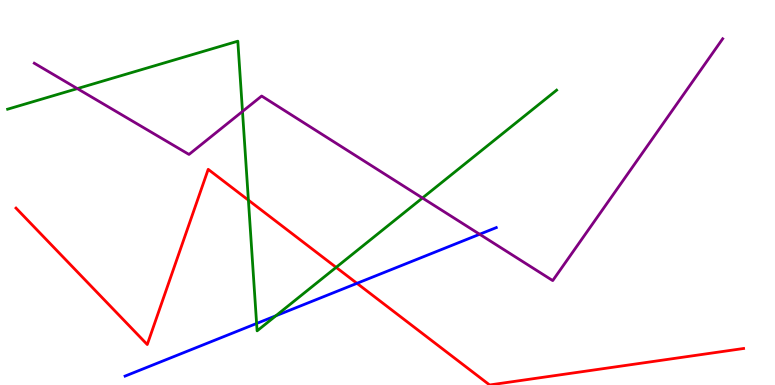[{'lines': ['blue', 'red'], 'intersections': [{'x': 4.61, 'y': 2.64}]}, {'lines': ['green', 'red'], 'intersections': [{'x': 3.21, 'y': 4.8}, {'x': 4.34, 'y': 3.06}]}, {'lines': ['purple', 'red'], 'intersections': []}, {'lines': ['blue', 'green'], 'intersections': [{'x': 3.31, 'y': 1.6}, {'x': 3.56, 'y': 1.8}]}, {'lines': ['blue', 'purple'], 'intersections': [{'x': 6.19, 'y': 3.92}]}, {'lines': ['green', 'purple'], 'intersections': [{'x': 0.998, 'y': 7.7}, {'x': 3.13, 'y': 7.11}, {'x': 5.45, 'y': 4.86}]}]